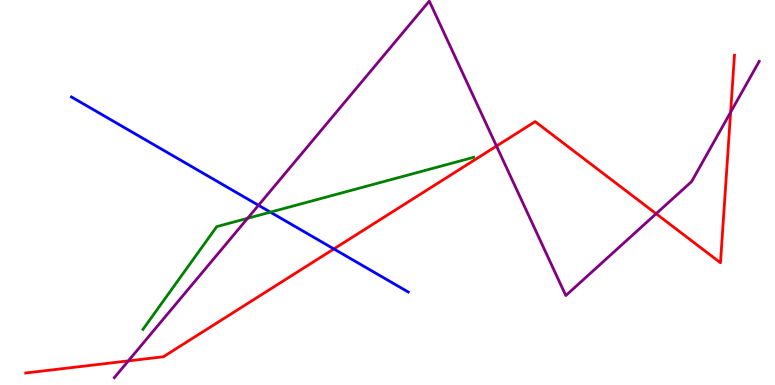[{'lines': ['blue', 'red'], 'intersections': [{'x': 4.31, 'y': 3.53}]}, {'lines': ['green', 'red'], 'intersections': []}, {'lines': ['purple', 'red'], 'intersections': [{'x': 1.66, 'y': 0.626}, {'x': 6.41, 'y': 6.21}, {'x': 8.47, 'y': 4.45}, {'x': 9.43, 'y': 7.09}]}, {'lines': ['blue', 'green'], 'intersections': [{'x': 3.49, 'y': 4.49}]}, {'lines': ['blue', 'purple'], 'intersections': [{'x': 3.34, 'y': 4.67}]}, {'lines': ['green', 'purple'], 'intersections': [{'x': 3.19, 'y': 4.33}]}]